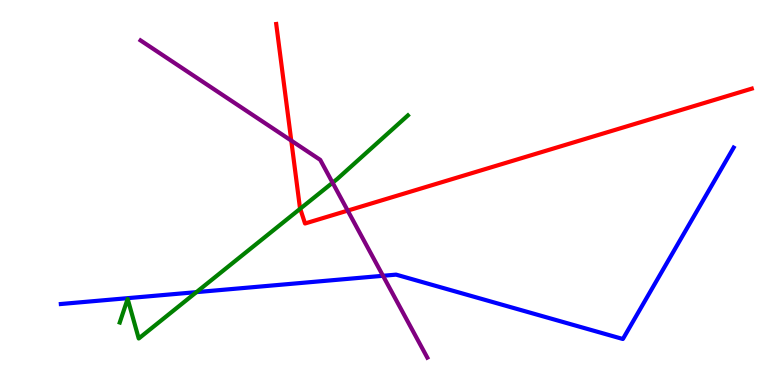[{'lines': ['blue', 'red'], 'intersections': []}, {'lines': ['green', 'red'], 'intersections': [{'x': 3.87, 'y': 4.58}]}, {'lines': ['purple', 'red'], 'intersections': [{'x': 3.76, 'y': 6.35}, {'x': 4.49, 'y': 4.53}]}, {'lines': ['blue', 'green'], 'intersections': [{'x': 2.53, 'y': 2.41}]}, {'lines': ['blue', 'purple'], 'intersections': [{'x': 4.94, 'y': 2.84}]}, {'lines': ['green', 'purple'], 'intersections': [{'x': 4.29, 'y': 5.25}]}]